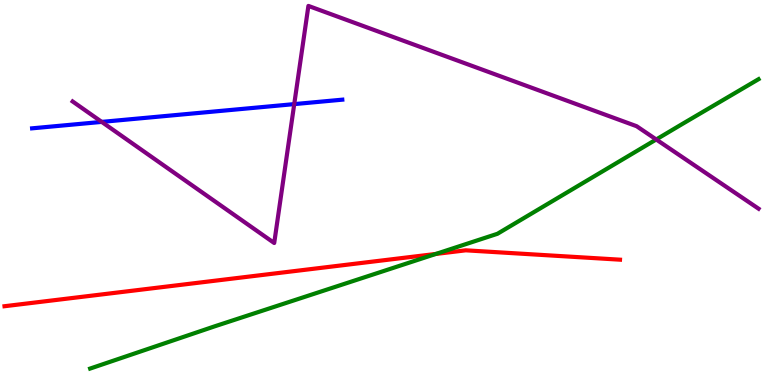[{'lines': ['blue', 'red'], 'intersections': []}, {'lines': ['green', 'red'], 'intersections': [{'x': 5.62, 'y': 3.4}]}, {'lines': ['purple', 'red'], 'intersections': []}, {'lines': ['blue', 'green'], 'intersections': []}, {'lines': ['blue', 'purple'], 'intersections': [{'x': 1.31, 'y': 6.83}, {'x': 3.8, 'y': 7.3}]}, {'lines': ['green', 'purple'], 'intersections': [{'x': 8.47, 'y': 6.38}]}]